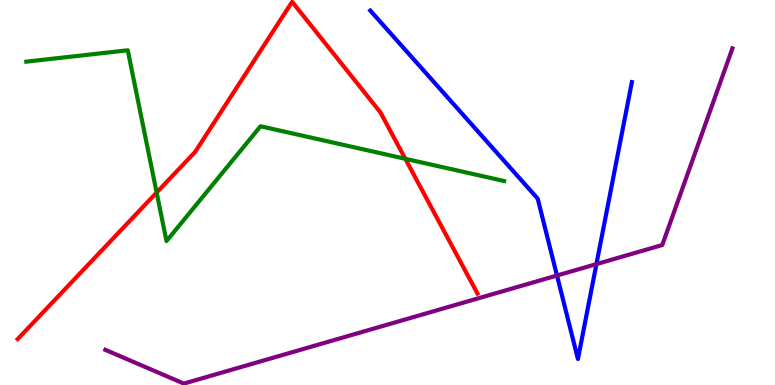[{'lines': ['blue', 'red'], 'intersections': []}, {'lines': ['green', 'red'], 'intersections': [{'x': 2.02, 'y': 5.0}, {'x': 5.23, 'y': 5.88}]}, {'lines': ['purple', 'red'], 'intersections': []}, {'lines': ['blue', 'green'], 'intersections': []}, {'lines': ['blue', 'purple'], 'intersections': [{'x': 7.19, 'y': 2.84}, {'x': 7.7, 'y': 3.14}]}, {'lines': ['green', 'purple'], 'intersections': []}]